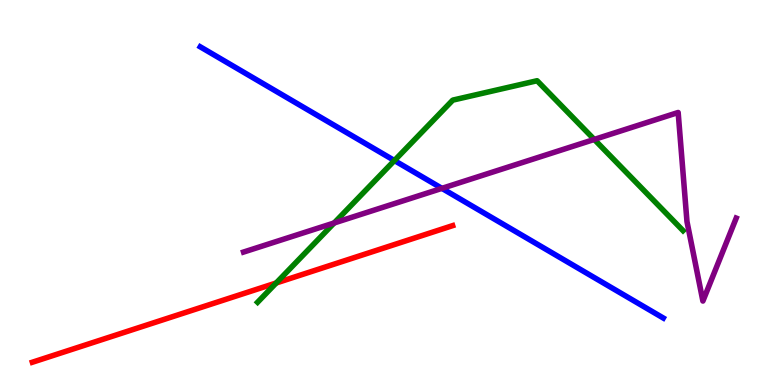[{'lines': ['blue', 'red'], 'intersections': []}, {'lines': ['green', 'red'], 'intersections': [{'x': 3.56, 'y': 2.65}]}, {'lines': ['purple', 'red'], 'intersections': []}, {'lines': ['blue', 'green'], 'intersections': [{'x': 5.09, 'y': 5.83}]}, {'lines': ['blue', 'purple'], 'intersections': [{'x': 5.7, 'y': 5.11}]}, {'lines': ['green', 'purple'], 'intersections': [{'x': 4.31, 'y': 4.21}, {'x': 7.67, 'y': 6.38}]}]